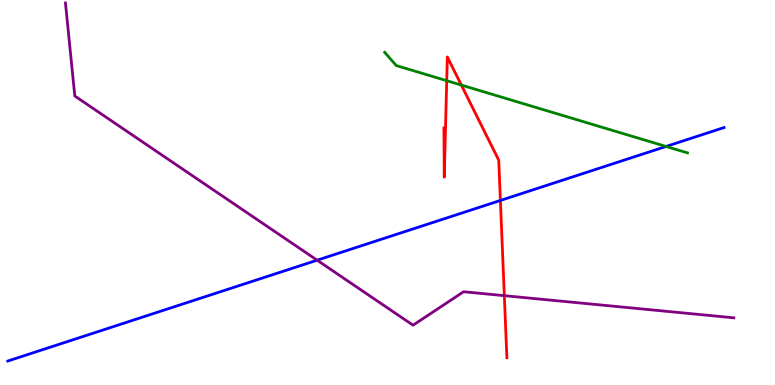[{'lines': ['blue', 'red'], 'intersections': [{'x': 6.46, 'y': 4.79}]}, {'lines': ['green', 'red'], 'intersections': [{'x': 5.76, 'y': 7.9}, {'x': 5.95, 'y': 7.79}]}, {'lines': ['purple', 'red'], 'intersections': [{'x': 6.51, 'y': 2.32}]}, {'lines': ['blue', 'green'], 'intersections': [{'x': 8.59, 'y': 6.2}]}, {'lines': ['blue', 'purple'], 'intersections': [{'x': 4.09, 'y': 3.24}]}, {'lines': ['green', 'purple'], 'intersections': []}]